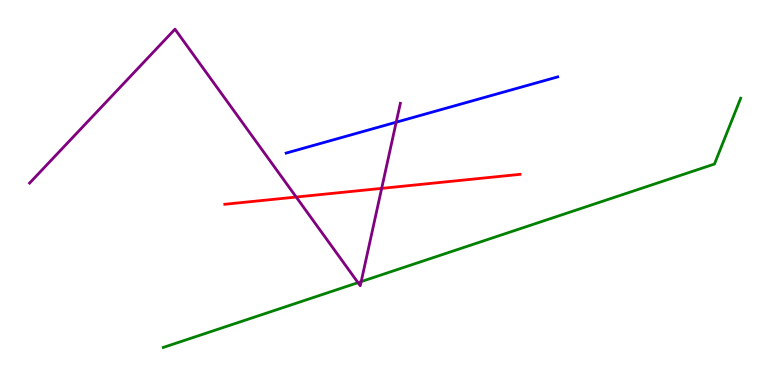[{'lines': ['blue', 'red'], 'intersections': []}, {'lines': ['green', 'red'], 'intersections': []}, {'lines': ['purple', 'red'], 'intersections': [{'x': 3.82, 'y': 4.88}, {'x': 4.92, 'y': 5.11}]}, {'lines': ['blue', 'green'], 'intersections': []}, {'lines': ['blue', 'purple'], 'intersections': [{'x': 5.11, 'y': 6.83}]}, {'lines': ['green', 'purple'], 'intersections': [{'x': 4.62, 'y': 2.66}, {'x': 4.66, 'y': 2.69}]}]